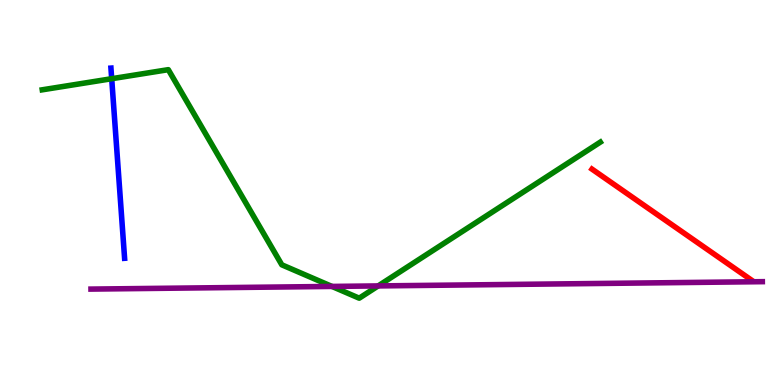[{'lines': ['blue', 'red'], 'intersections': []}, {'lines': ['green', 'red'], 'intersections': []}, {'lines': ['purple', 'red'], 'intersections': []}, {'lines': ['blue', 'green'], 'intersections': [{'x': 1.44, 'y': 7.96}]}, {'lines': ['blue', 'purple'], 'intersections': []}, {'lines': ['green', 'purple'], 'intersections': [{'x': 4.28, 'y': 2.56}, {'x': 4.88, 'y': 2.57}]}]